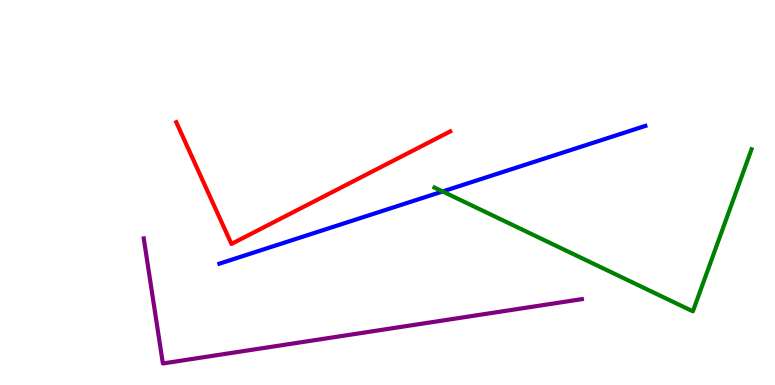[{'lines': ['blue', 'red'], 'intersections': []}, {'lines': ['green', 'red'], 'intersections': []}, {'lines': ['purple', 'red'], 'intersections': []}, {'lines': ['blue', 'green'], 'intersections': [{'x': 5.71, 'y': 5.03}]}, {'lines': ['blue', 'purple'], 'intersections': []}, {'lines': ['green', 'purple'], 'intersections': []}]